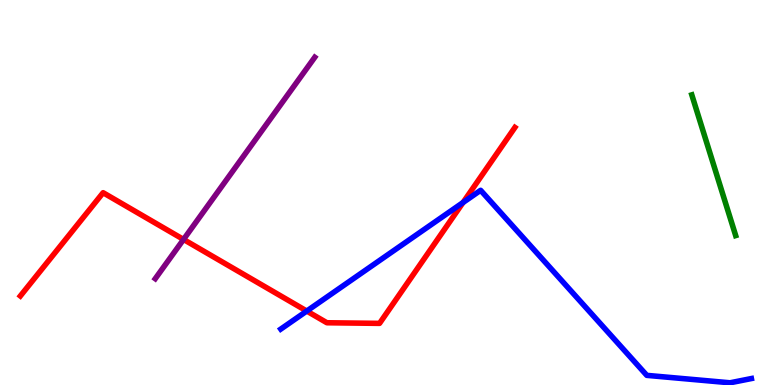[{'lines': ['blue', 'red'], 'intersections': [{'x': 3.96, 'y': 1.92}, {'x': 5.97, 'y': 4.74}]}, {'lines': ['green', 'red'], 'intersections': []}, {'lines': ['purple', 'red'], 'intersections': [{'x': 2.37, 'y': 3.78}]}, {'lines': ['blue', 'green'], 'intersections': []}, {'lines': ['blue', 'purple'], 'intersections': []}, {'lines': ['green', 'purple'], 'intersections': []}]